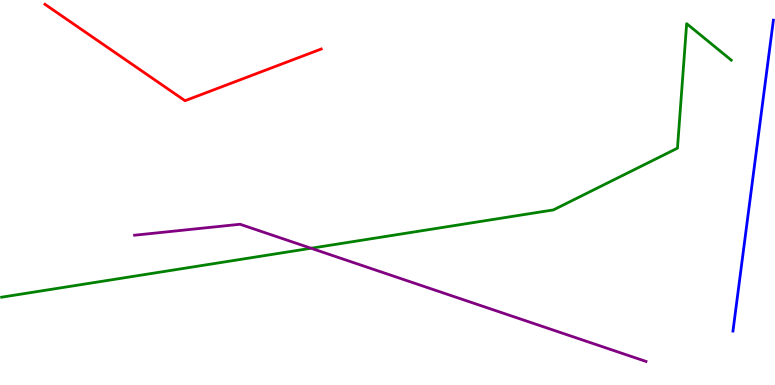[{'lines': ['blue', 'red'], 'intersections': []}, {'lines': ['green', 'red'], 'intersections': []}, {'lines': ['purple', 'red'], 'intersections': []}, {'lines': ['blue', 'green'], 'intersections': []}, {'lines': ['blue', 'purple'], 'intersections': []}, {'lines': ['green', 'purple'], 'intersections': [{'x': 4.01, 'y': 3.55}]}]